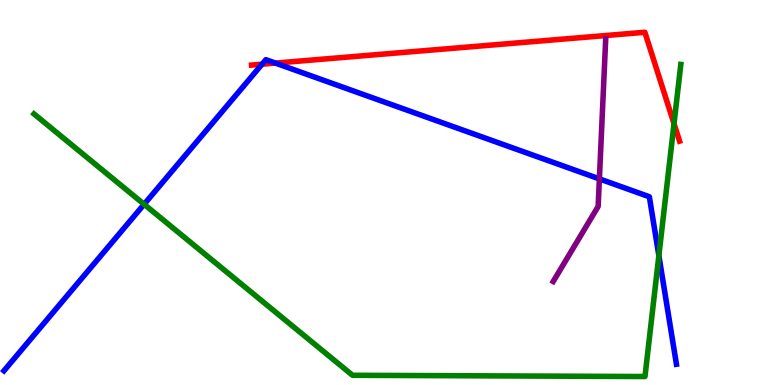[{'lines': ['blue', 'red'], 'intersections': [{'x': 3.38, 'y': 8.33}, {'x': 3.55, 'y': 8.36}]}, {'lines': ['green', 'red'], 'intersections': [{'x': 8.7, 'y': 6.79}]}, {'lines': ['purple', 'red'], 'intersections': []}, {'lines': ['blue', 'green'], 'intersections': [{'x': 1.86, 'y': 4.69}, {'x': 8.5, 'y': 3.36}]}, {'lines': ['blue', 'purple'], 'intersections': [{'x': 7.73, 'y': 5.35}]}, {'lines': ['green', 'purple'], 'intersections': []}]